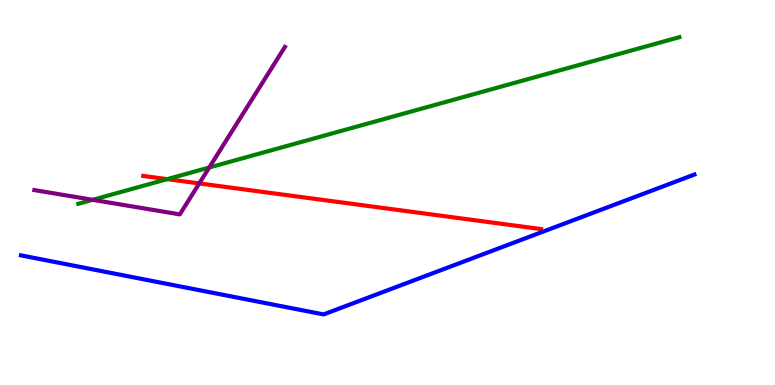[{'lines': ['blue', 'red'], 'intersections': []}, {'lines': ['green', 'red'], 'intersections': [{'x': 2.16, 'y': 5.35}]}, {'lines': ['purple', 'red'], 'intersections': [{'x': 2.57, 'y': 5.24}]}, {'lines': ['blue', 'green'], 'intersections': []}, {'lines': ['blue', 'purple'], 'intersections': []}, {'lines': ['green', 'purple'], 'intersections': [{'x': 1.2, 'y': 4.81}, {'x': 2.7, 'y': 5.65}]}]